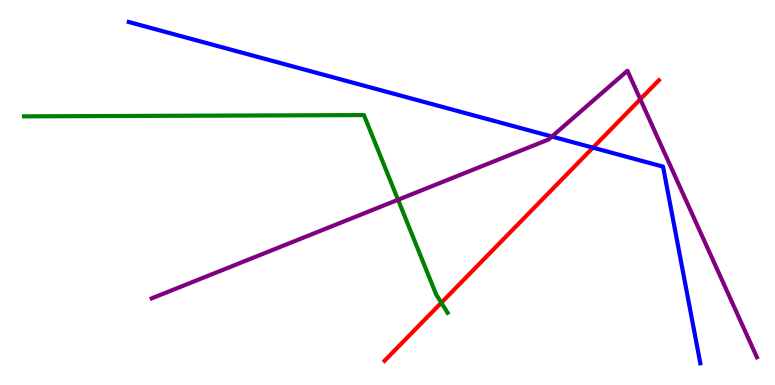[{'lines': ['blue', 'red'], 'intersections': [{'x': 7.65, 'y': 6.16}]}, {'lines': ['green', 'red'], 'intersections': [{'x': 5.69, 'y': 2.14}]}, {'lines': ['purple', 'red'], 'intersections': [{'x': 8.26, 'y': 7.42}]}, {'lines': ['blue', 'green'], 'intersections': []}, {'lines': ['blue', 'purple'], 'intersections': [{'x': 7.12, 'y': 6.45}]}, {'lines': ['green', 'purple'], 'intersections': [{'x': 5.14, 'y': 4.81}]}]